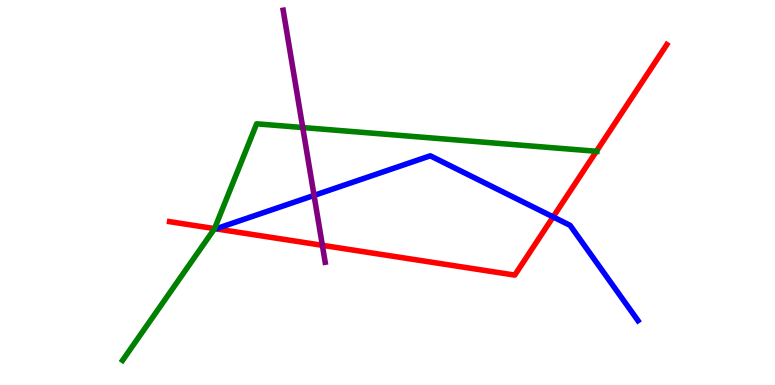[{'lines': ['blue', 'red'], 'intersections': [{'x': 7.14, 'y': 4.37}]}, {'lines': ['green', 'red'], 'intersections': [{'x': 2.77, 'y': 4.06}, {'x': 7.7, 'y': 6.07}]}, {'lines': ['purple', 'red'], 'intersections': [{'x': 4.16, 'y': 3.63}]}, {'lines': ['blue', 'green'], 'intersections': []}, {'lines': ['blue', 'purple'], 'intersections': [{'x': 4.05, 'y': 4.92}]}, {'lines': ['green', 'purple'], 'intersections': [{'x': 3.91, 'y': 6.69}]}]